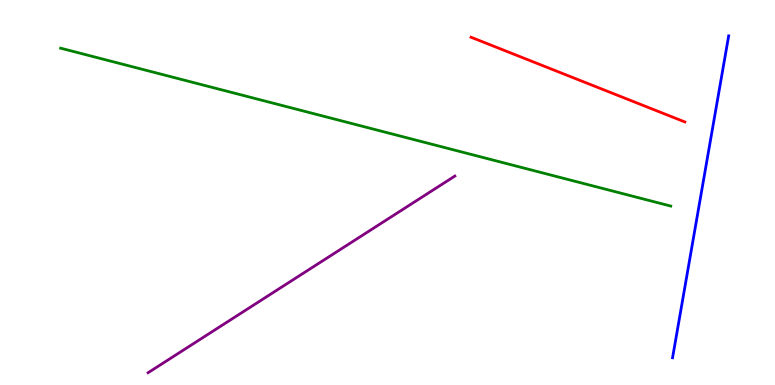[{'lines': ['blue', 'red'], 'intersections': []}, {'lines': ['green', 'red'], 'intersections': []}, {'lines': ['purple', 'red'], 'intersections': []}, {'lines': ['blue', 'green'], 'intersections': []}, {'lines': ['blue', 'purple'], 'intersections': []}, {'lines': ['green', 'purple'], 'intersections': []}]